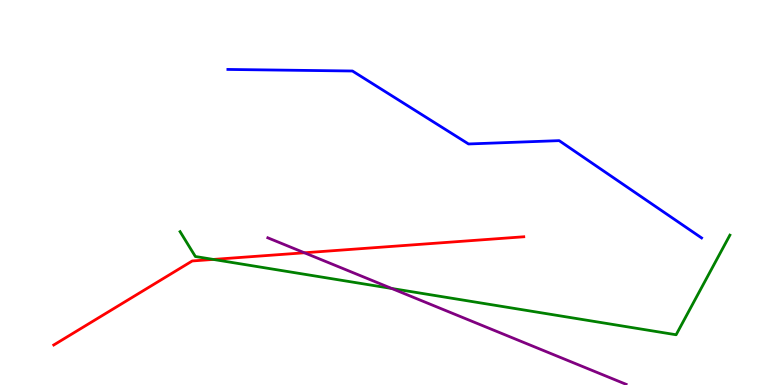[{'lines': ['blue', 'red'], 'intersections': []}, {'lines': ['green', 'red'], 'intersections': [{'x': 2.75, 'y': 3.26}]}, {'lines': ['purple', 'red'], 'intersections': [{'x': 3.93, 'y': 3.43}]}, {'lines': ['blue', 'green'], 'intersections': []}, {'lines': ['blue', 'purple'], 'intersections': []}, {'lines': ['green', 'purple'], 'intersections': [{'x': 5.05, 'y': 2.51}]}]